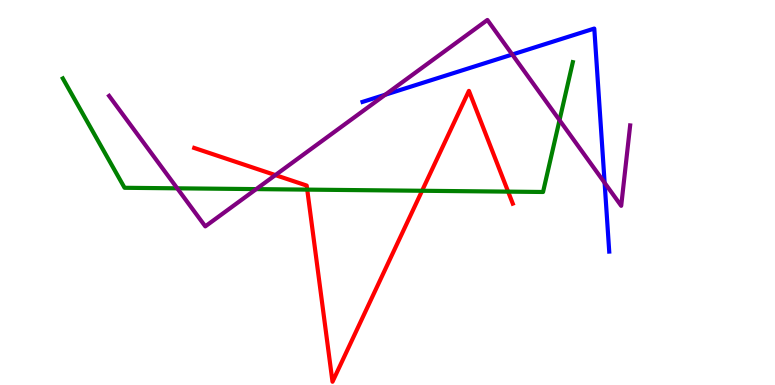[{'lines': ['blue', 'red'], 'intersections': []}, {'lines': ['green', 'red'], 'intersections': [{'x': 3.96, 'y': 5.07}, {'x': 5.45, 'y': 5.04}, {'x': 6.56, 'y': 5.02}]}, {'lines': ['purple', 'red'], 'intersections': [{'x': 3.55, 'y': 5.45}]}, {'lines': ['blue', 'green'], 'intersections': []}, {'lines': ['blue', 'purple'], 'intersections': [{'x': 4.97, 'y': 7.54}, {'x': 6.61, 'y': 8.58}, {'x': 7.8, 'y': 5.25}]}, {'lines': ['green', 'purple'], 'intersections': [{'x': 2.29, 'y': 5.11}, {'x': 3.31, 'y': 5.09}, {'x': 7.22, 'y': 6.88}]}]